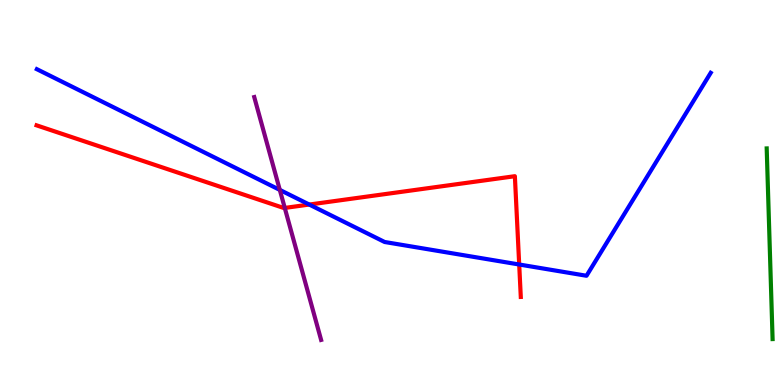[{'lines': ['blue', 'red'], 'intersections': [{'x': 3.99, 'y': 4.69}, {'x': 6.7, 'y': 3.13}]}, {'lines': ['green', 'red'], 'intersections': []}, {'lines': ['purple', 'red'], 'intersections': [{'x': 3.67, 'y': 4.6}]}, {'lines': ['blue', 'green'], 'intersections': []}, {'lines': ['blue', 'purple'], 'intersections': [{'x': 3.61, 'y': 5.07}]}, {'lines': ['green', 'purple'], 'intersections': []}]